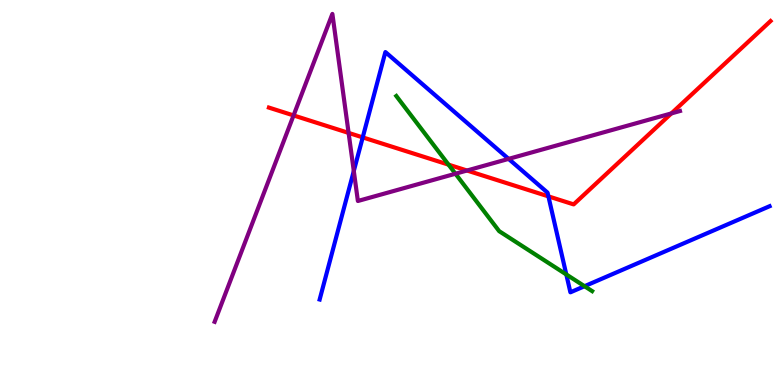[{'lines': ['blue', 'red'], 'intersections': [{'x': 4.68, 'y': 6.43}, {'x': 7.08, 'y': 4.9}]}, {'lines': ['green', 'red'], 'intersections': [{'x': 5.79, 'y': 5.72}]}, {'lines': ['purple', 'red'], 'intersections': [{'x': 3.79, 'y': 7.0}, {'x': 4.5, 'y': 6.55}, {'x': 6.03, 'y': 5.57}, {'x': 8.66, 'y': 7.05}]}, {'lines': ['blue', 'green'], 'intersections': [{'x': 7.31, 'y': 2.87}, {'x': 7.54, 'y': 2.57}]}, {'lines': ['blue', 'purple'], 'intersections': [{'x': 4.57, 'y': 5.56}, {'x': 6.56, 'y': 5.87}]}, {'lines': ['green', 'purple'], 'intersections': [{'x': 5.88, 'y': 5.49}]}]